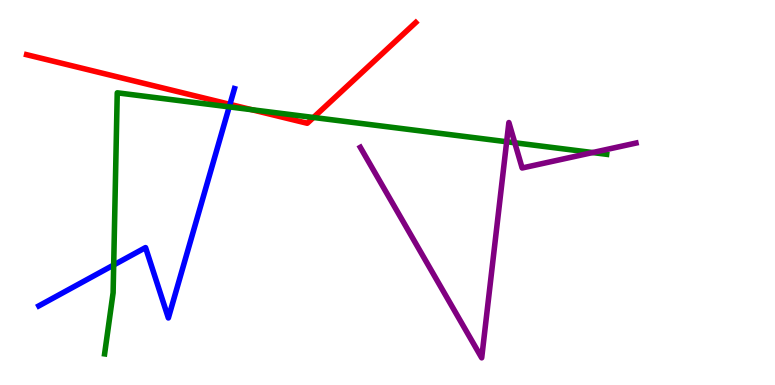[{'lines': ['blue', 'red'], 'intersections': [{'x': 2.97, 'y': 7.29}]}, {'lines': ['green', 'red'], 'intersections': [{'x': 3.25, 'y': 7.15}, {'x': 4.04, 'y': 6.95}]}, {'lines': ['purple', 'red'], 'intersections': []}, {'lines': ['blue', 'green'], 'intersections': [{'x': 1.47, 'y': 3.12}, {'x': 2.96, 'y': 7.22}]}, {'lines': ['blue', 'purple'], 'intersections': []}, {'lines': ['green', 'purple'], 'intersections': [{'x': 6.54, 'y': 6.32}, {'x': 6.64, 'y': 6.29}, {'x': 7.65, 'y': 6.04}]}]